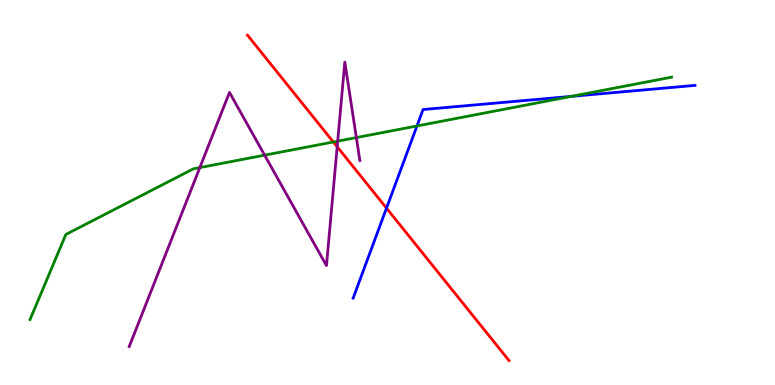[{'lines': ['blue', 'red'], 'intersections': [{'x': 4.99, 'y': 4.59}]}, {'lines': ['green', 'red'], 'intersections': [{'x': 4.3, 'y': 6.31}]}, {'lines': ['purple', 'red'], 'intersections': [{'x': 4.35, 'y': 6.19}]}, {'lines': ['blue', 'green'], 'intersections': [{'x': 5.38, 'y': 6.73}, {'x': 7.37, 'y': 7.5}]}, {'lines': ['blue', 'purple'], 'intersections': []}, {'lines': ['green', 'purple'], 'intersections': [{'x': 2.58, 'y': 5.65}, {'x': 3.41, 'y': 5.97}, {'x': 4.36, 'y': 6.33}, {'x': 4.6, 'y': 6.43}]}]